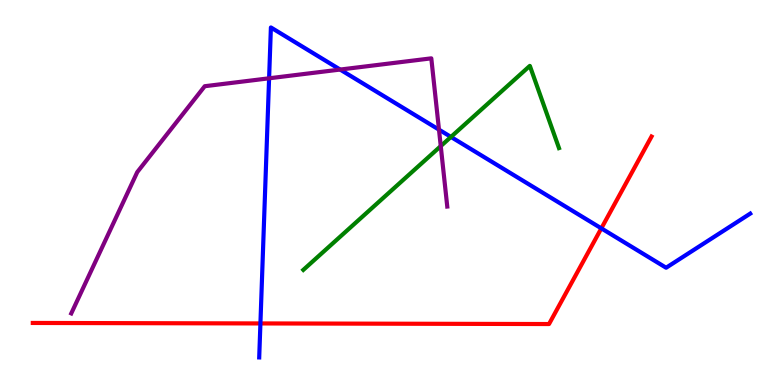[{'lines': ['blue', 'red'], 'intersections': [{'x': 3.36, 'y': 1.6}, {'x': 7.76, 'y': 4.07}]}, {'lines': ['green', 'red'], 'intersections': []}, {'lines': ['purple', 'red'], 'intersections': []}, {'lines': ['blue', 'green'], 'intersections': [{'x': 5.82, 'y': 6.44}]}, {'lines': ['blue', 'purple'], 'intersections': [{'x': 3.47, 'y': 7.97}, {'x': 4.39, 'y': 8.19}, {'x': 5.66, 'y': 6.63}]}, {'lines': ['green', 'purple'], 'intersections': [{'x': 5.69, 'y': 6.2}]}]